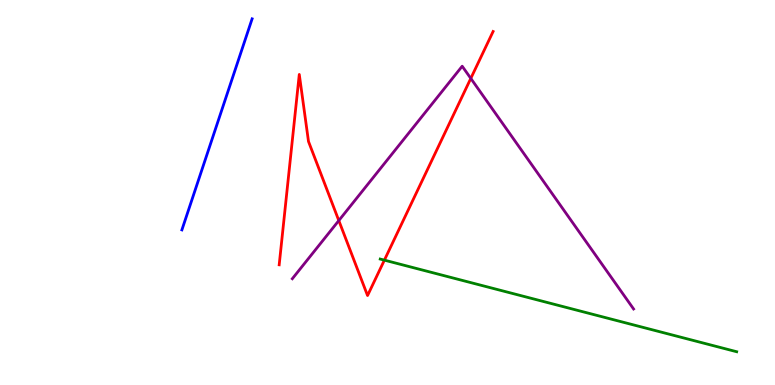[{'lines': ['blue', 'red'], 'intersections': []}, {'lines': ['green', 'red'], 'intersections': [{'x': 4.96, 'y': 3.24}]}, {'lines': ['purple', 'red'], 'intersections': [{'x': 4.37, 'y': 4.27}, {'x': 6.07, 'y': 7.96}]}, {'lines': ['blue', 'green'], 'intersections': []}, {'lines': ['blue', 'purple'], 'intersections': []}, {'lines': ['green', 'purple'], 'intersections': []}]